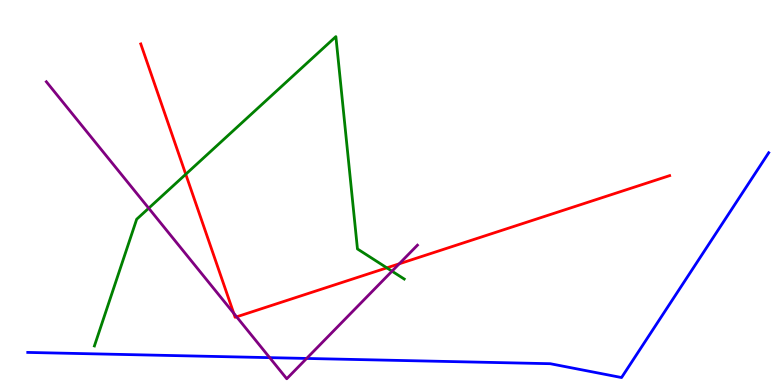[{'lines': ['blue', 'red'], 'intersections': []}, {'lines': ['green', 'red'], 'intersections': [{'x': 2.4, 'y': 5.47}, {'x': 4.99, 'y': 3.04}]}, {'lines': ['purple', 'red'], 'intersections': [{'x': 3.02, 'y': 1.86}, {'x': 3.05, 'y': 1.77}, {'x': 5.15, 'y': 3.15}]}, {'lines': ['blue', 'green'], 'intersections': []}, {'lines': ['blue', 'purple'], 'intersections': [{'x': 3.48, 'y': 0.711}, {'x': 3.96, 'y': 0.69}]}, {'lines': ['green', 'purple'], 'intersections': [{'x': 1.92, 'y': 4.59}, {'x': 5.06, 'y': 2.96}]}]